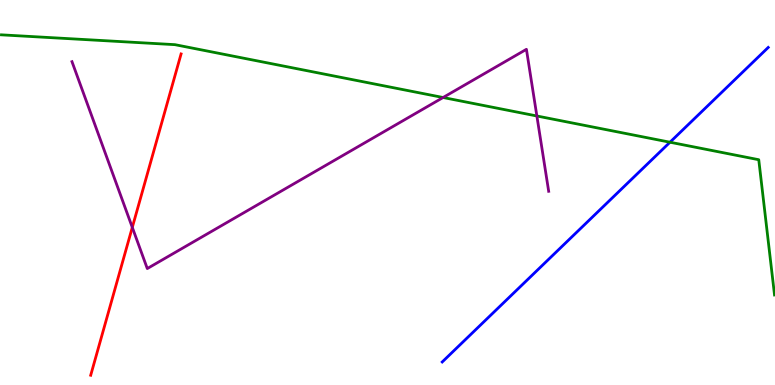[{'lines': ['blue', 'red'], 'intersections': []}, {'lines': ['green', 'red'], 'intersections': []}, {'lines': ['purple', 'red'], 'intersections': [{'x': 1.71, 'y': 4.09}]}, {'lines': ['blue', 'green'], 'intersections': [{'x': 8.65, 'y': 6.31}]}, {'lines': ['blue', 'purple'], 'intersections': []}, {'lines': ['green', 'purple'], 'intersections': [{'x': 5.72, 'y': 7.47}, {'x': 6.93, 'y': 6.99}]}]